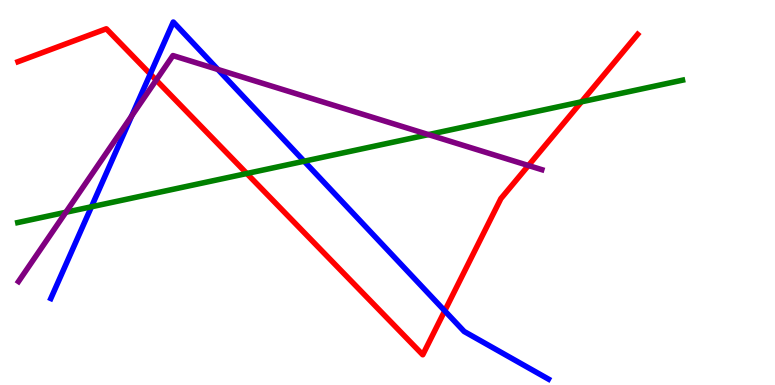[{'lines': ['blue', 'red'], 'intersections': [{'x': 1.94, 'y': 8.08}, {'x': 5.74, 'y': 1.93}]}, {'lines': ['green', 'red'], 'intersections': [{'x': 3.18, 'y': 5.49}, {'x': 7.5, 'y': 7.36}]}, {'lines': ['purple', 'red'], 'intersections': [{'x': 2.02, 'y': 7.92}, {'x': 6.82, 'y': 5.7}]}, {'lines': ['blue', 'green'], 'intersections': [{'x': 1.18, 'y': 4.63}, {'x': 3.92, 'y': 5.81}]}, {'lines': ['blue', 'purple'], 'intersections': [{'x': 1.7, 'y': 6.99}, {'x': 2.81, 'y': 8.2}]}, {'lines': ['green', 'purple'], 'intersections': [{'x': 0.85, 'y': 4.49}, {'x': 5.53, 'y': 6.5}]}]